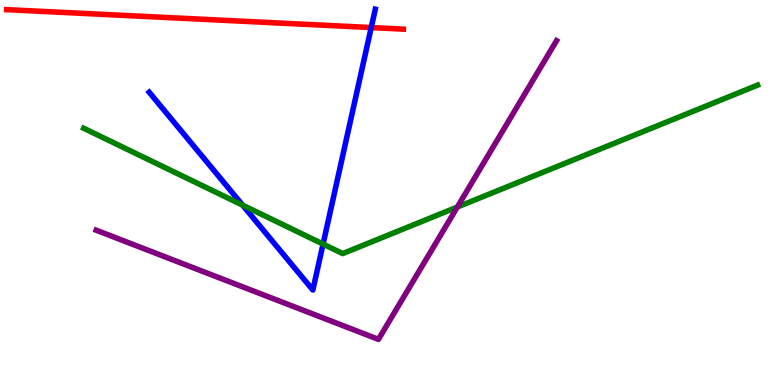[{'lines': ['blue', 'red'], 'intersections': [{'x': 4.79, 'y': 9.28}]}, {'lines': ['green', 'red'], 'intersections': []}, {'lines': ['purple', 'red'], 'intersections': []}, {'lines': ['blue', 'green'], 'intersections': [{'x': 3.13, 'y': 4.67}, {'x': 4.17, 'y': 3.66}]}, {'lines': ['blue', 'purple'], 'intersections': []}, {'lines': ['green', 'purple'], 'intersections': [{'x': 5.9, 'y': 4.62}]}]